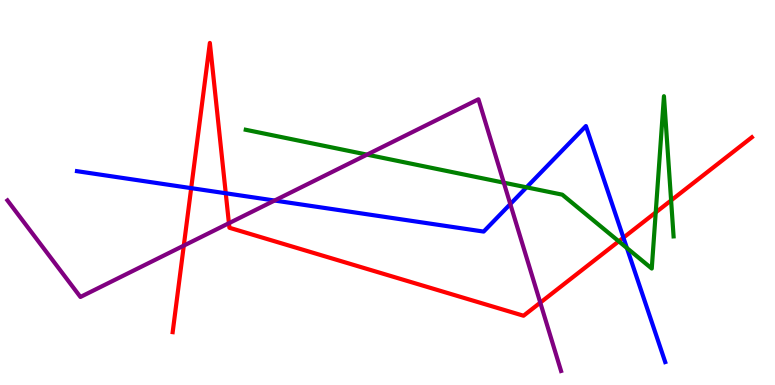[{'lines': ['blue', 'red'], 'intersections': [{'x': 2.47, 'y': 5.11}, {'x': 2.91, 'y': 4.98}, {'x': 8.04, 'y': 3.83}]}, {'lines': ['green', 'red'], 'intersections': [{'x': 7.98, 'y': 3.73}, {'x': 8.46, 'y': 4.48}, {'x': 8.66, 'y': 4.79}]}, {'lines': ['purple', 'red'], 'intersections': [{'x': 2.37, 'y': 3.62}, {'x': 2.95, 'y': 4.2}, {'x': 6.97, 'y': 2.14}]}, {'lines': ['blue', 'green'], 'intersections': [{'x': 6.79, 'y': 5.13}, {'x': 8.09, 'y': 3.56}]}, {'lines': ['blue', 'purple'], 'intersections': [{'x': 3.54, 'y': 4.79}, {'x': 6.58, 'y': 4.7}]}, {'lines': ['green', 'purple'], 'intersections': [{'x': 4.74, 'y': 5.98}, {'x': 6.5, 'y': 5.26}]}]